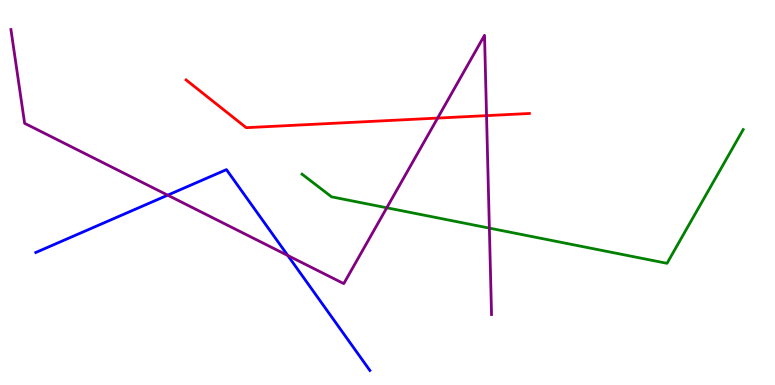[{'lines': ['blue', 'red'], 'intersections': []}, {'lines': ['green', 'red'], 'intersections': []}, {'lines': ['purple', 'red'], 'intersections': [{'x': 5.65, 'y': 6.93}, {'x': 6.28, 'y': 7.0}]}, {'lines': ['blue', 'green'], 'intersections': []}, {'lines': ['blue', 'purple'], 'intersections': [{'x': 2.16, 'y': 4.93}, {'x': 3.71, 'y': 3.36}]}, {'lines': ['green', 'purple'], 'intersections': [{'x': 4.99, 'y': 4.6}, {'x': 6.31, 'y': 4.08}]}]